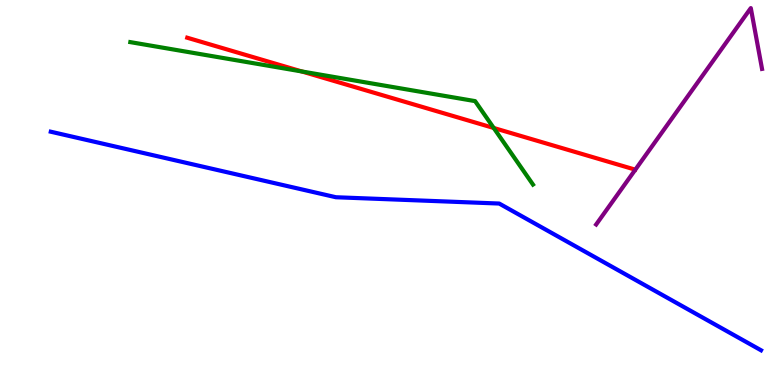[{'lines': ['blue', 'red'], 'intersections': []}, {'lines': ['green', 'red'], 'intersections': [{'x': 3.89, 'y': 8.14}, {'x': 6.37, 'y': 6.68}]}, {'lines': ['purple', 'red'], 'intersections': []}, {'lines': ['blue', 'green'], 'intersections': []}, {'lines': ['blue', 'purple'], 'intersections': []}, {'lines': ['green', 'purple'], 'intersections': []}]